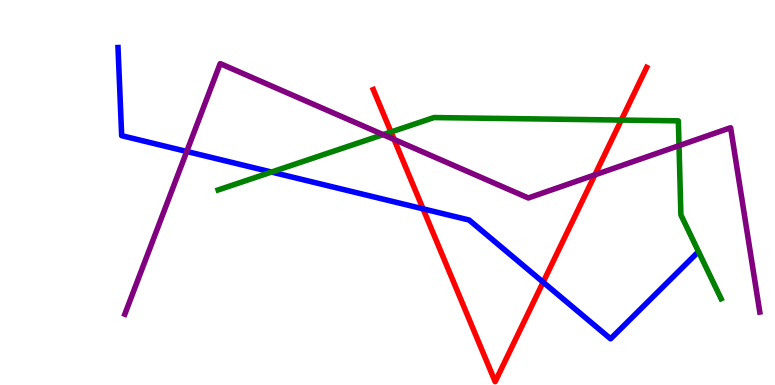[{'lines': ['blue', 'red'], 'intersections': [{'x': 5.46, 'y': 4.58}, {'x': 7.01, 'y': 2.67}]}, {'lines': ['green', 'red'], 'intersections': [{'x': 5.04, 'y': 6.57}, {'x': 8.02, 'y': 6.88}]}, {'lines': ['purple', 'red'], 'intersections': [{'x': 5.09, 'y': 6.38}, {'x': 7.68, 'y': 5.46}]}, {'lines': ['blue', 'green'], 'intersections': [{'x': 3.5, 'y': 5.53}]}, {'lines': ['blue', 'purple'], 'intersections': [{'x': 2.41, 'y': 6.07}]}, {'lines': ['green', 'purple'], 'intersections': [{'x': 4.94, 'y': 6.5}, {'x': 8.76, 'y': 6.22}]}]